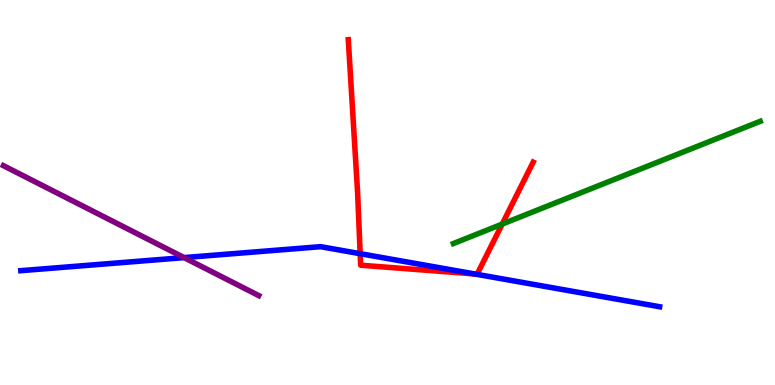[{'lines': ['blue', 'red'], 'intersections': [{'x': 4.65, 'y': 3.41}, {'x': 6.13, 'y': 2.88}]}, {'lines': ['green', 'red'], 'intersections': [{'x': 6.48, 'y': 4.18}]}, {'lines': ['purple', 'red'], 'intersections': []}, {'lines': ['blue', 'green'], 'intersections': []}, {'lines': ['blue', 'purple'], 'intersections': [{'x': 2.38, 'y': 3.31}]}, {'lines': ['green', 'purple'], 'intersections': []}]